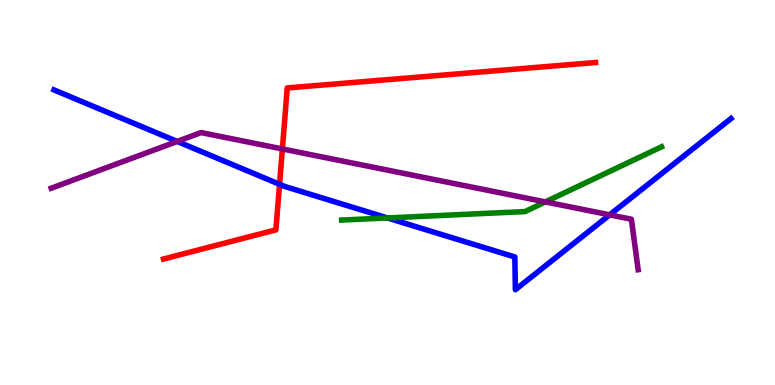[{'lines': ['blue', 'red'], 'intersections': [{'x': 3.61, 'y': 5.21}]}, {'lines': ['green', 'red'], 'intersections': []}, {'lines': ['purple', 'red'], 'intersections': [{'x': 3.64, 'y': 6.13}]}, {'lines': ['blue', 'green'], 'intersections': [{'x': 5.0, 'y': 4.34}]}, {'lines': ['blue', 'purple'], 'intersections': [{'x': 2.29, 'y': 6.33}, {'x': 7.87, 'y': 4.42}]}, {'lines': ['green', 'purple'], 'intersections': [{'x': 7.04, 'y': 4.76}]}]